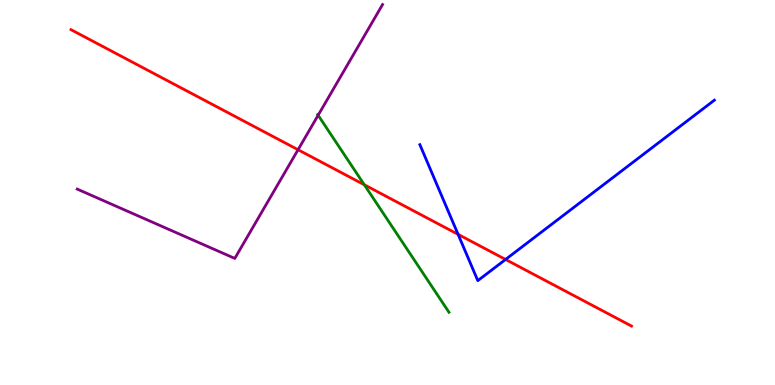[{'lines': ['blue', 'red'], 'intersections': [{'x': 5.91, 'y': 3.91}, {'x': 6.52, 'y': 3.26}]}, {'lines': ['green', 'red'], 'intersections': [{'x': 4.7, 'y': 5.2}]}, {'lines': ['purple', 'red'], 'intersections': [{'x': 3.85, 'y': 6.11}]}, {'lines': ['blue', 'green'], 'intersections': []}, {'lines': ['blue', 'purple'], 'intersections': []}, {'lines': ['green', 'purple'], 'intersections': [{'x': 4.1, 'y': 7.01}]}]